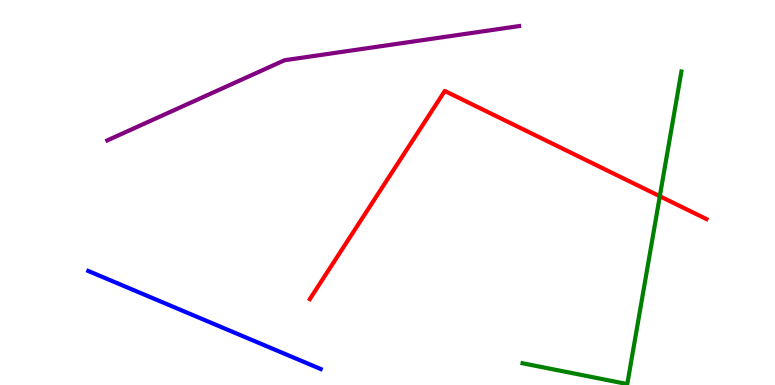[{'lines': ['blue', 'red'], 'intersections': []}, {'lines': ['green', 'red'], 'intersections': [{'x': 8.51, 'y': 4.9}]}, {'lines': ['purple', 'red'], 'intersections': []}, {'lines': ['blue', 'green'], 'intersections': []}, {'lines': ['blue', 'purple'], 'intersections': []}, {'lines': ['green', 'purple'], 'intersections': []}]